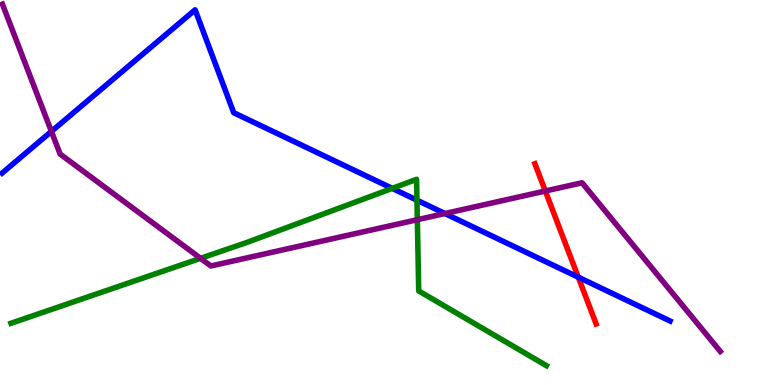[{'lines': ['blue', 'red'], 'intersections': [{'x': 7.46, 'y': 2.8}]}, {'lines': ['green', 'red'], 'intersections': []}, {'lines': ['purple', 'red'], 'intersections': [{'x': 7.04, 'y': 5.04}]}, {'lines': ['blue', 'green'], 'intersections': [{'x': 5.06, 'y': 5.11}, {'x': 5.38, 'y': 4.8}]}, {'lines': ['blue', 'purple'], 'intersections': [{'x': 0.663, 'y': 6.59}, {'x': 5.74, 'y': 4.45}]}, {'lines': ['green', 'purple'], 'intersections': [{'x': 2.59, 'y': 3.29}, {'x': 5.39, 'y': 4.29}]}]